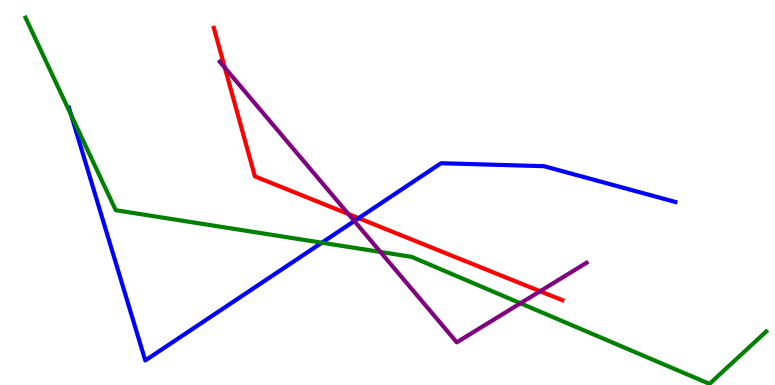[{'lines': ['blue', 'red'], 'intersections': [{'x': 4.63, 'y': 4.33}]}, {'lines': ['green', 'red'], 'intersections': []}, {'lines': ['purple', 'red'], 'intersections': [{'x': 2.9, 'y': 8.24}, {'x': 4.5, 'y': 4.44}, {'x': 6.97, 'y': 2.44}]}, {'lines': ['blue', 'green'], 'intersections': [{'x': 0.919, 'y': 7.01}, {'x': 4.15, 'y': 3.7}]}, {'lines': ['blue', 'purple'], 'intersections': [{'x': 4.57, 'y': 4.26}]}, {'lines': ['green', 'purple'], 'intersections': [{'x': 4.91, 'y': 3.46}, {'x': 6.72, 'y': 2.12}]}]